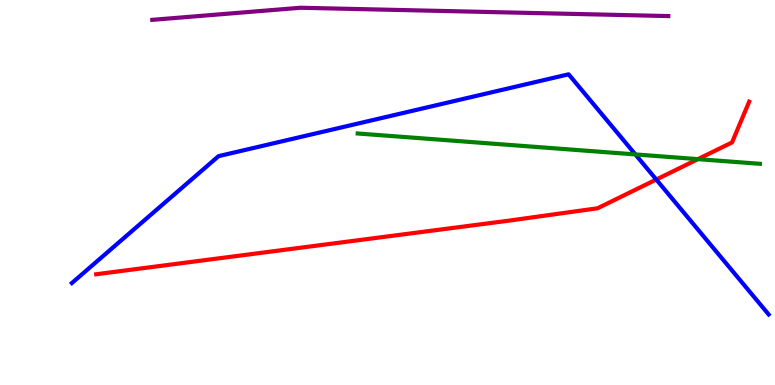[{'lines': ['blue', 'red'], 'intersections': [{'x': 8.47, 'y': 5.34}]}, {'lines': ['green', 'red'], 'intersections': [{'x': 9.01, 'y': 5.87}]}, {'lines': ['purple', 'red'], 'intersections': []}, {'lines': ['blue', 'green'], 'intersections': [{'x': 8.2, 'y': 5.99}]}, {'lines': ['blue', 'purple'], 'intersections': []}, {'lines': ['green', 'purple'], 'intersections': []}]